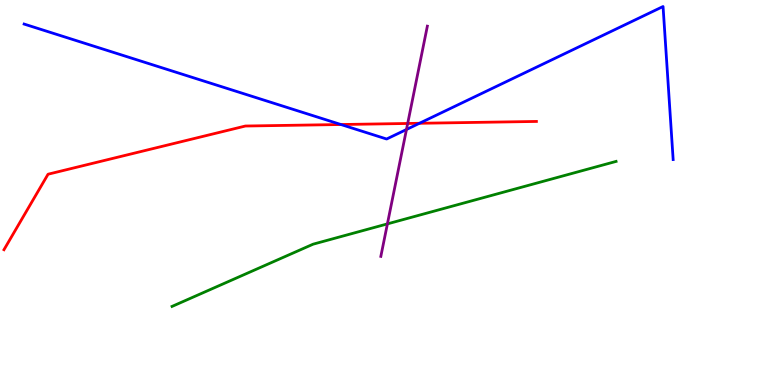[{'lines': ['blue', 'red'], 'intersections': [{'x': 4.4, 'y': 6.77}, {'x': 5.41, 'y': 6.8}]}, {'lines': ['green', 'red'], 'intersections': []}, {'lines': ['purple', 'red'], 'intersections': [{'x': 5.26, 'y': 6.79}]}, {'lines': ['blue', 'green'], 'intersections': []}, {'lines': ['blue', 'purple'], 'intersections': [{'x': 5.24, 'y': 6.64}]}, {'lines': ['green', 'purple'], 'intersections': [{'x': 5.0, 'y': 4.18}]}]